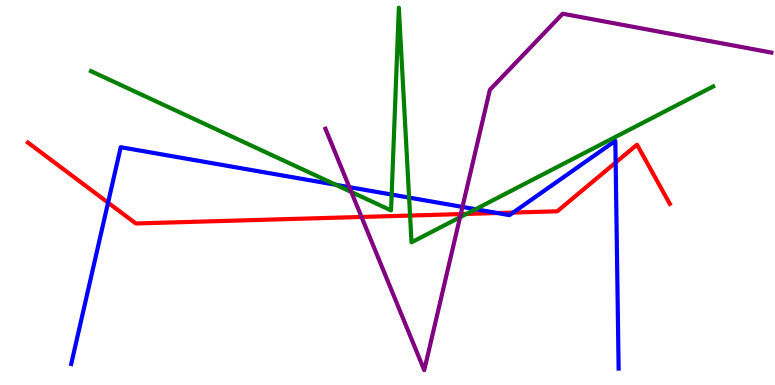[{'lines': ['blue', 'red'], 'intersections': [{'x': 1.39, 'y': 4.74}, {'x': 6.42, 'y': 4.47}, {'x': 6.62, 'y': 4.48}, {'x': 7.94, 'y': 5.78}]}, {'lines': ['green', 'red'], 'intersections': [{'x': 5.29, 'y': 4.4}, {'x': 6.02, 'y': 4.44}]}, {'lines': ['purple', 'red'], 'intersections': [{'x': 4.66, 'y': 4.36}, {'x': 5.95, 'y': 4.44}]}, {'lines': ['blue', 'green'], 'intersections': [{'x': 4.33, 'y': 5.2}, {'x': 5.05, 'y': 4.95}, {'x': 5.28, 'y': 4.87}, {'x': 6.14, 'y': 4.57}]}, {'lines': ['blue', 'purple'], 'intersections': [{'x': 4.51, 'y': 5.14}, {'x': 5.97, 'y': 4.63}]}, {'lines': ['green', 'purple'], 'intersections': [{'x': 4.53, 'y': 5.01}, {'x': 5.94, 'y': 4.36}]}]